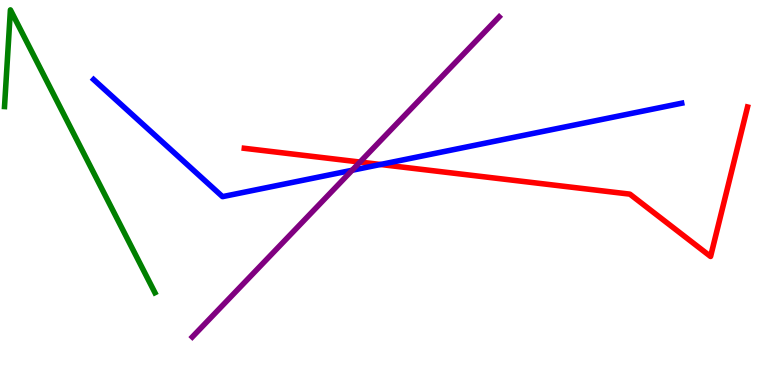[{'lines': ['blue', 'red'], 'intersections': [{'x': 4.91, 'y': 5.73}]}, {'lines': ['green', 'red'], 'intersections': []}, {'lines': ['purple', 'red'], 'intersections': [{'x': 4.65, 'y': 5.79}]}, {'lines': ['blue', 'green'], 'intersections': []}, {'lines': ['blue', 'purple'], 'intersections': [{'x': 4.54, 'y': 5.58}]}, {'lines': ['green', 'purple'], 'intersections': []}]